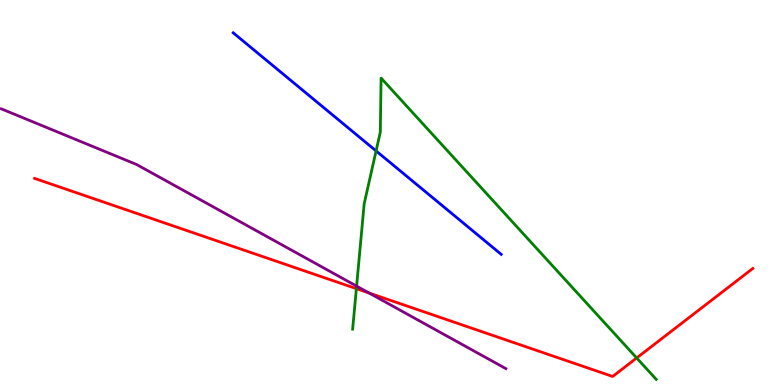[{'lines': ['blue', 'red'], 'intersections': []}, {'lines': ['green', 'red'], 'intersections': [{'x': 4.6, 'y': 2.5}, {'x': 8.22, 'y': 0.702}]}, {'lines': ['purple', 'red'], 'intersections': [{'x': 4.76, 'y': 2.39}]}, {'lines': ['blue', 'green'], 'intersections': [{'x': 4.85, 'y': 6.08}]}, {'lines': ['blue', 'purple'], 'intersections': []}, {'lines': ['green', 'purple'], 'intersections': [{'x': 4.6, 'y': 2.57}]}]